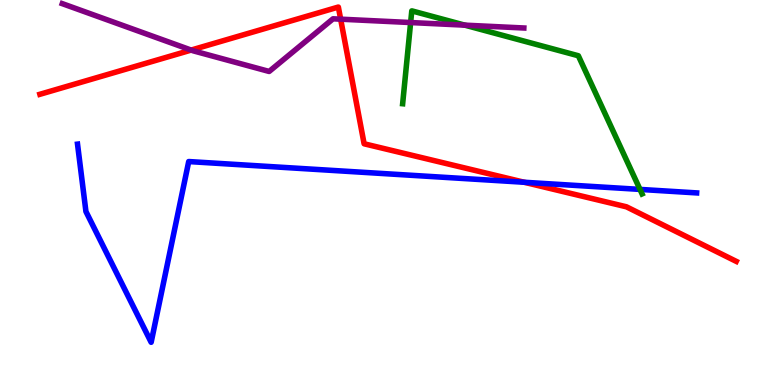[{'lines': ['blue', 'red'], 'intersections': [{'x': 6.76, 'y': 5.27}]}, {'lines': ['green', 'red'], 'intersections': []}, {'lines': ['purple', 'red'], 'intersections': [{'x': 2.47, 'y': 8.7}, {'x': 4.4, 'y': 9.5}]}, {'lines': ['blue', 'green'], 'intersections': [{'x': 8.26, 'y': 5.08}]}, {'lines': ['blue', 'purple'], 'intersections': []}, {'lines': ['green', 'purple'], 'intersections': [{'x': 5.3, 'y': 9.41}, {'x': 6.0, 'y': 9.35}]}]